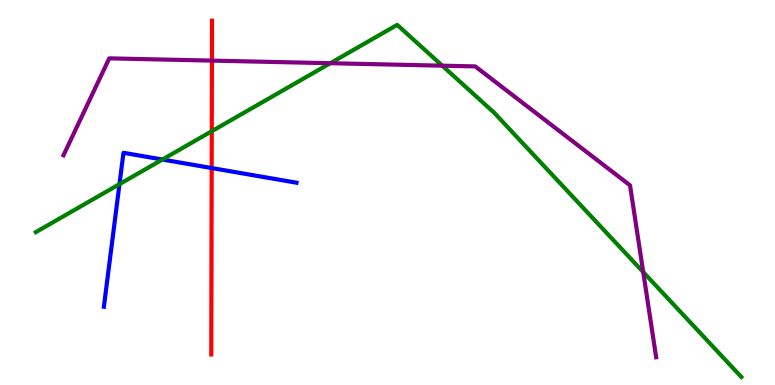[{'lines': ['blue', 'red'], 'intersections': [{'x': 2.73, 'y': 5.64}]}, {'lines': ['green', 'red'], 'intersections': [{'x': 2.73, 'y': 6.59}]}, {'lines': ['purple', 'red'], 'intersections': [{'x': 2.73, 'y': 8.43}]}, {'lines': ['blue', 'green'], 'intersections': [{'x': 1.54, 'y': 5.22}, {'x': 2.1, 'y': 5.86}]}, {'lines': ['blue', 'purple'], 'intersections': []}, {'lines': ['green', 'purple'], 'intersections': [{'x': 4.26, 'y': 8.36}, {'x': 5.71, 'y': 8.29}, {'x': 8.3, 'y': 2.93}]}]